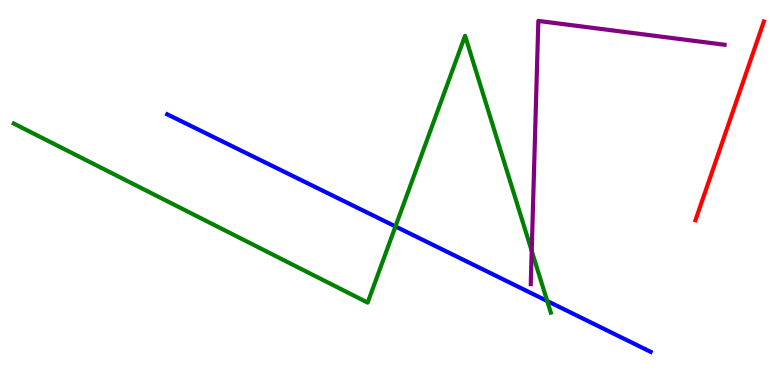[{'lines': ['blue', 'red'], 'intersections': []}, {'lines': ['green', 'red'], 'intersections': []}, {'lines': ['purple', 'red'], 'intersections': []}, {'lines': ['blue', 'green'], 'intersections': [{'x': 5.1, 'y': 4.12}, {'x': 7.06, 'y': 2.18}]}, {'lines': ['blue', 'purple'], 'intersections': []}, {'lines': ['green', 'purple'], 'intersections': [{'x': 6.86, 'y': 3.48}]}]